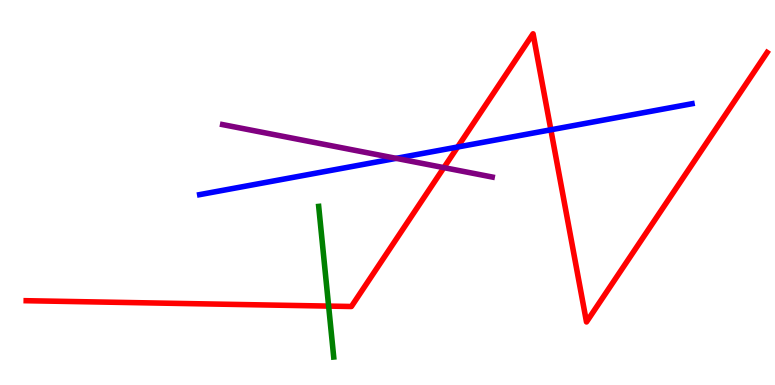[{'lines': ['blue', 'red'], 'intersections': [{'x': 5.9, 'y': 6.18}, {'x': 7.11, 'y': 6.63}]}, {'lines': ['green', 'red'], 'intersections': [{'x': 4.24, 'y': 2.05}]}, {'lines': ['purple', 'red'], 'intersections': [{'x': 5.73, 'y': 5.65}]}, {'lines': ['blue', 'green'], 'intersections': []}, {'lines': ['blue', 'purple'], 'intersections': [{'x': 5.11, 'y': 5.89}]}, {'lines': ['green', 'purple'], 'intersections': []}]